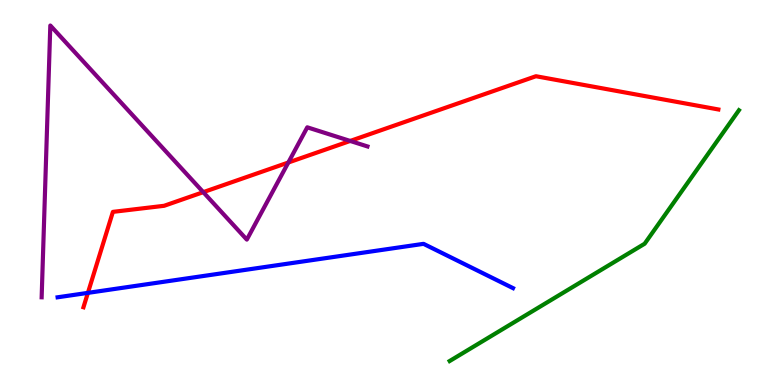[{'lines': ['blue', 'red'], 'intersections': [{'x': 1.13, 'y': 2.39}]}, {'lines': ['green', 'red'], 'intersections': []}, {'lines': ['purple', 'red'], 'intersections': [{'x': 2.62, 'y': 5.01}, {'x': 3.72, 'y': 5.78}, {'x': 4.52, 'y': 6.34}]}, {'lines': ['blue', 'green'], 'intersections': []}, {'lines': ['blue', 'purple'], 'intersections': []}, {'lines': ['green', 'purple'], 'intersections': []}]